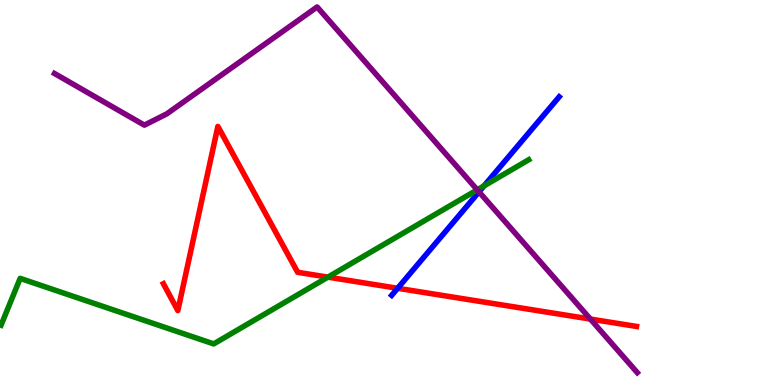[{'lines': ['blue', 'red'], 'intersections': [{'x': 5.13, 'y': 2.51}]}, {'lines': ['green', 'red'], 'intersections': [{'x': 4.23, 'y': 2.8}]}, {'lines': ['purple', 'red'], 'intersections': [{'x': 7.62, 'y': 1.71}]}, {'lines': ['blue', 'green'], 'intersections': [{'x': 6.25, 'y': 5.17}]}, {'lines': ['blue', 'purple'], 'intersections': [{'x': 6.18, 'y': 5.02}]}, {'lines': ['green', 'purple'], 'intersections': [{'x': 6.16, 'y': 5.07}]}]